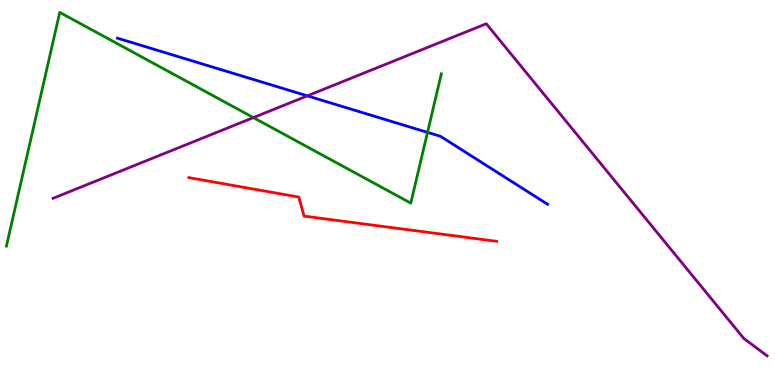[{'lines': ['blue', 'red'], 'intersections': []}, {'lines': ['green', 'red'], 'intersections': []}, {'lines': ['purple', 'red'], 'intersections': []}, {'lines': ['blue', 'green'], 'intersections': [{'x': 5.52, 'y': 6.56}]}, {'lines': ['blue', 'purple'], 'intersections': [{'x': 3.97, 'y': 7.51}]}, {'lines': ['green', 'purple'], 'intersections': [{'x': 3.27, 'y': 6.95}]}]